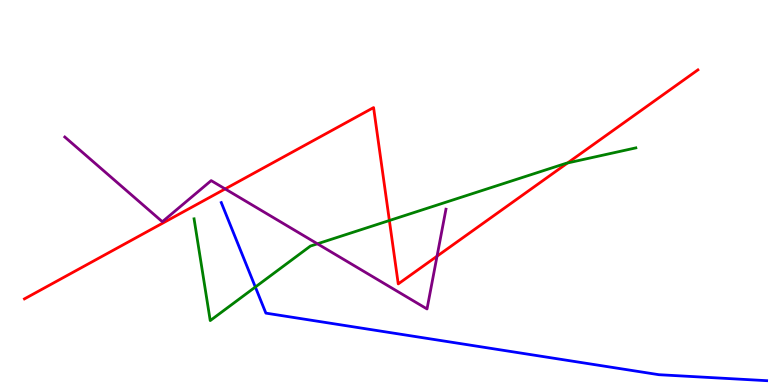[{'lines': ['blue', 'red'], 'intersections': []}, {'lines': ['green', 'red'], 'intersections': [{'x': 5.02, 'y': 4.27}, {'x': 7.32, 'y': 5.77}]}, {'lines': ['purple', 'red'], 'intersections': [{'x': 2.91, 'y': 5.09}, {'x': 5.64, 'y': 3.35}]}, {'lines': ['blue', 'green'], 'intersections': [{'x': 3.29, 'y': 2.54}]}, {'lines': ['blue', 'purple'], 'intersections': []}, {'lines': ['green', 'purple'], 'intersections': [{'x': 4.1, 'y': 3.67}]}]